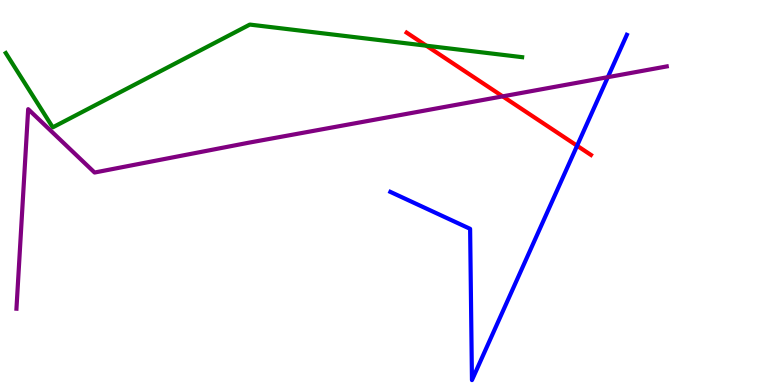[{'lines': ['blue', 'red'], 'intersections': [{'x': 7.45, 'y': 6.21}]}, {'lines': ['green', 'red'], 'intersections': [{'x': 5.5, 'y': 8.81}]}, {'lines': ['purple', 'red'], 'intersections': [{'x': 6.49, 'y': 7.5}]}, {'lines': ['blue', 'green'], 'intersections': []}, {'lines': ['blue', 'purple'], 'intersections': [{'x': 7.84, 'y': 8.0}]}, {'lines': ['green', 'purple'], 'intersections': []}]